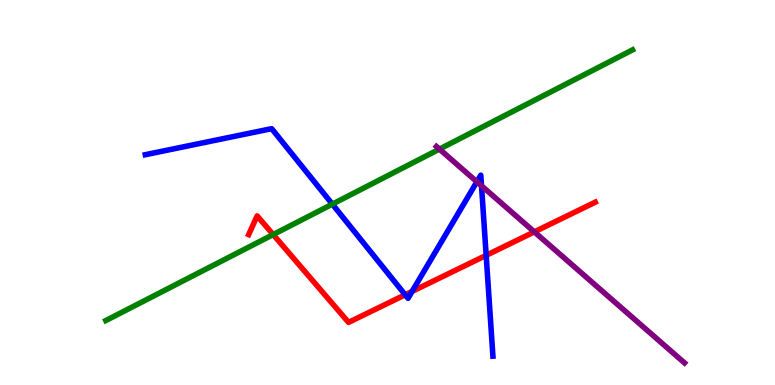[{'lines': ['blue', 'red'], 'intersections': [{'x': 5.23, 'y': 2.34}, {'x': 5.32, 'y': 2.43}, {'x': 6.27, 'y': 3.37}]}, {'lines': ['green', 'red'], 'intersections': [{'x': 3.52, 'y': 3.91}]}, {'lines': ['purple', 'red'], 'intersections': [{'x': 6.89, 'y': 3.98}]}, {'lines': ['blue', 'green'], 'intersections': [{'x': 4.29, 'y': 4.7}]}, {'lines': ['blue', 'purple'], 'intersections': [{'x': 6.15, 'y': 5.28}, {'x': 6.21, 'y': 5.17}]}, {'lines': ['green', 'purple'], 'intersections': [{'x': 5.67, 'y': 6.13}]}]